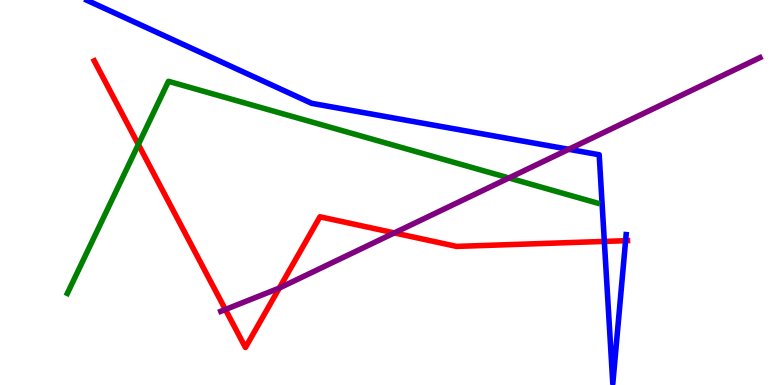[{'lines': ['blue', 'red'], 'intersections': [{'x': 7.8, 'y': 3.73}, {'x': 8.07, 'y': 3.75}]}, {'lines': ['green', 'red'], 'intersections': [{'x': 1.79, 'y': 6.25}]}, {'lines': ['purple', 'red'], 'intersections': [{'x': 2.91, 'y': 1.96}, {'x': 3.6, 'y': 2.52}, {'x': 5.09, 'y': 3.95}]}, {'lines': ['blue', 'green'], 'intersections': []}, {'lines': ['blue', 'purple'], 'intersections': [{'x': 7.34, 'y': 6.12}]}, {'lines': ['green', 'purple'], 'intersections': [{'x': 6.57, 'y': 5.38}]}]